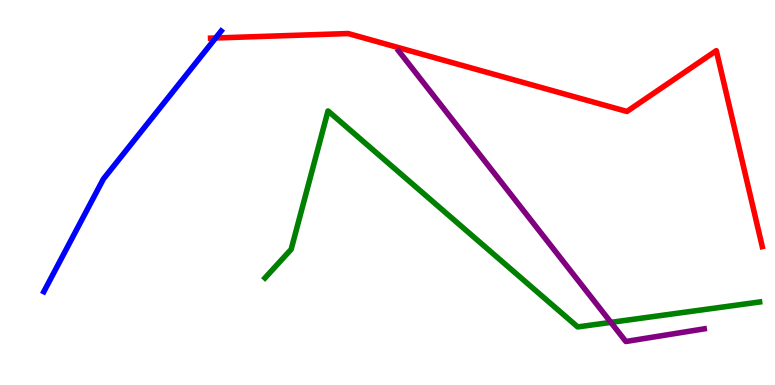[{'lines': ['blue', 'red'], 'intersections': [{'x': 2.78, 'y': 9.01}]}, {'lines': ['green', 'red'], 'intersections': []}, {'lines': ['purple', 'red'], 'intersections': []}, {'lines': ['blue', 'green'], 'intersections': []}, {'lines': ['blue', 'purple'], 'intersections': []}, {'lines': ['green', 'purple'], 'intersections': [{'x': 7.88, 'y': 1.63}]}]